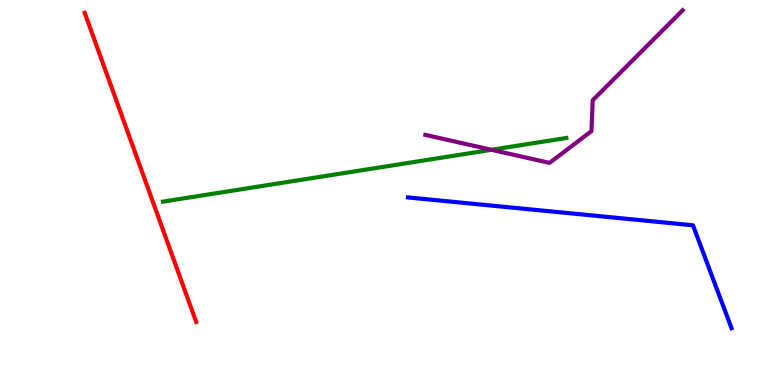[{'lines': ['blue', 'red'], 'intersections': []}, {'lines': ['green', 'red'], 'intersections': []}, {'lines': ['purple', 'red'], 'intersections': []}, {'lines': ['blue', 'green'], 'intersections': []}, {'lines': ['blue', 'purple'], 'intersections': []}, {'lines': ['green', 'purple'], 'intersections': [{'x': 6.34, 'y': 6.11}]}]